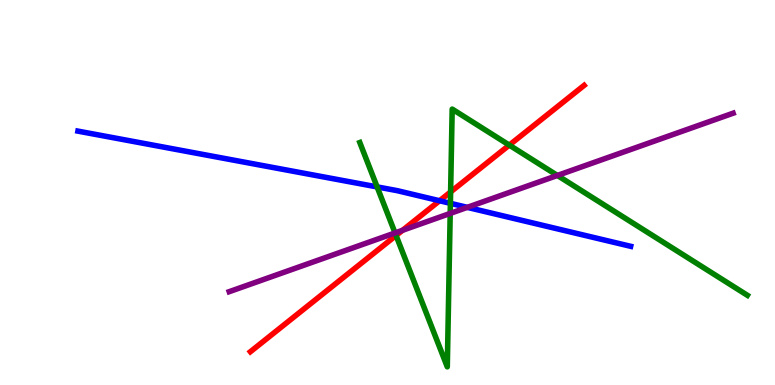[{'lines': ['blue', 'red'], 'intersections': [{'x': 5.67, 'y': 4.79}]}, {'lines': ['green', 'red'], 'intersections': [{'x': 5.11, 'y': 3.88}, {'x': 5.81, 'y': 5.01}, {'x': 6.57, 'y': 6.23}]}, {'lines': ['purple', 'red'], 'intersections': [{'x': 5.19, 'y': 4.02}]}, {'lines': ['blue', 'green'], 'intersections': [{'x': 4.87, 'y': 5.15}, {'x': 5.81, 'y': 4.72}]}, {'lines': ['blue', 'purple'], 'intersections': [{'x': 6.03, 'y': 4.61}]}, {'lines': ['green', 'purple'], 'intersections': [{'x': 5.1, 'y': 3.95}, {'x': 5.81, 'y': 4.46}, {'x': 7.19, 'y': 5.44}]}]